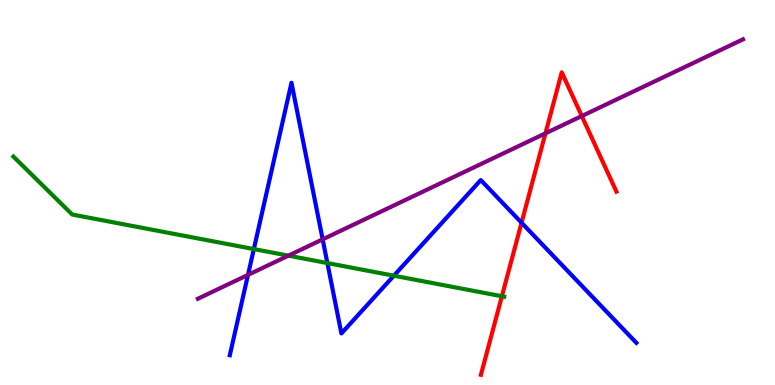[{'lines': ['blue', 'red'], 'intersections': [{'x': 6.73, 'y': 4.21}]}, {'lines': ['green', 'red'], 'intersections': [{'x': 6.48, 'y': 2.31}]}, {'lines': ['purple', 'red'], 'intersections': [{'x': 7.04, 'y': 6.54}, {'x': 7.51, 'y': 6.99}]}, {'lines': ['blue', 'green'], 'intersections': [{'x': 3.28, 'y': 3.53}, {'x': 4.22, 'y': 3.17}, {'x': 5.08, 'y': 2.84}]}, {'lines': ['blue', 'purple'], 'intersections': [{'x': 3.2, 'y': 2.86}, {'x': 4.16, 'y': 3.78}]}, {'lines': ['green', 'purple'], 'intersections': [{'x': 3.72, 'y': 3.36}]}]